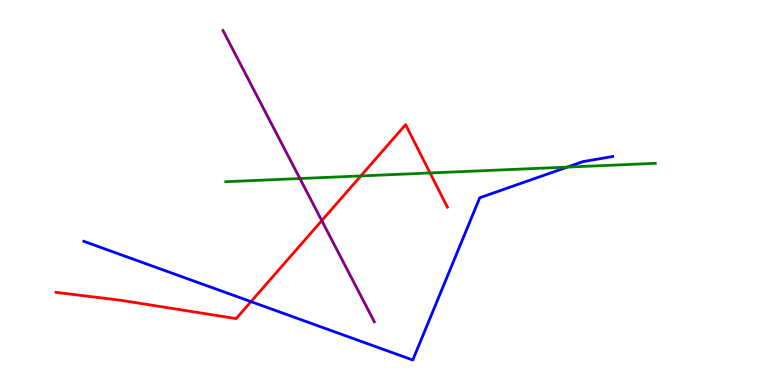[{'lines': ['blue', 'red'], 'intersections': [{'x': 3.24, 'y': 2.17}]}, {'lines': ['green', 'red'], 'intersections': [{'x': 4.66, 'y': 5.43}, {'x': 5.55, 'y': 5.51}]}, {'lines': ['purple', 'red'], 'intersections': [{'x': 4.15, 'y': 4.27}]}, {'lines': ['blue', 'green'], 'intersections': [{'x': 7.32, 'y': 5.66}]}, {'lines': ['blue', 'purple'], 'intersections': []}, {'lines': ['green', 'purple'], 'intersections': [{'x': 3.87, 'y': 5.36}]}]